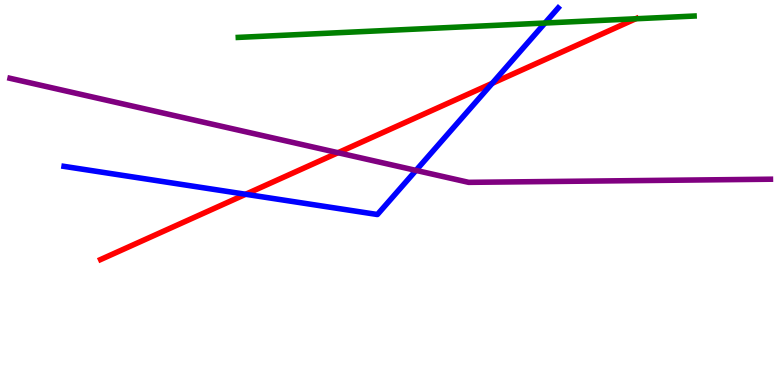[{'lines': ['blue', 'red'], 'intersections': [{'x': 3.17, 'y': 4.95}, {'x': 6.35, 'y': 7.84}]}, {'lines': ['green', 'red'], 'intersections': [{'x': 8.2, 'y': 9.51}]}, {'lines': ['purple', 'red'], 'intersections': [{'x': 4.36, 'y': 6.03}]}, {'lines': ['blue', 'green'], 'intersections': [{'x': 7.03, 'y': 9.4}]}, {'lines': ['blue', 'purple'], 'intersections': [{'x': 5.37, 'y': 5.57}]}, {'lines': ['green', 'purple'], 'intersections': []}]